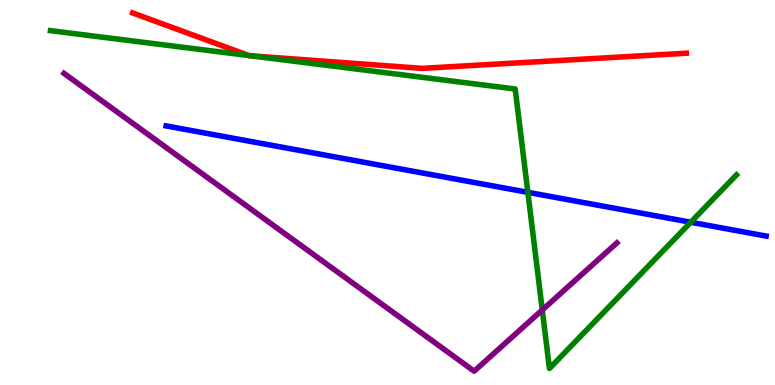[{'lines': ['blue', 'red'], 'intersections': []}, {'lines': ['green', 'red'], 'intersections': [{'x': 3.21, 'y': 8.56}, {'x': 3.24, 'y': 8.55}]}, {'lines': ['purple', 'red'], 'intersections': []}, {'lines': ['blue', 'green'], 'intersections': [{'x': 6.81, 'y': 5.0}, {'x': 8.91, 'y': 4.23}]}, {'lines': ['blue', 'purple'], 'intersections': []}, {'lines': ['green', 'purple'], 'intersections': [{'x': 7.0, 'y': 1.95}]}]